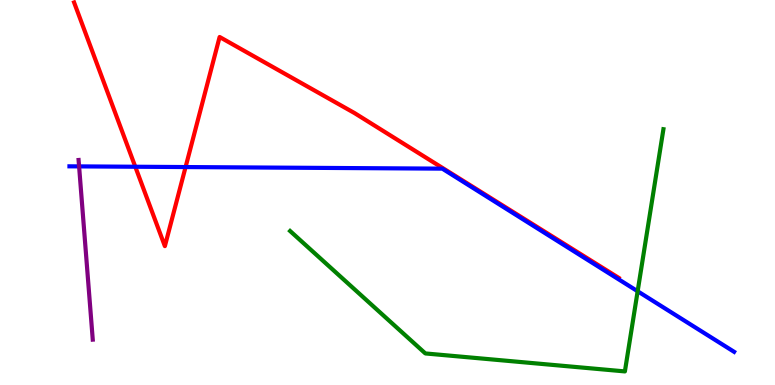[{'lines': ['blue', 'red'], 'intersections': [{'x': 1.75, 'y': 5.67}, {'x': 2.39, 'y': 5.66}]}, {'lines': ['green', 'red'], 'intersections': []}, {'lines': ['purple', 'red'], 'intersections': []}, {'lines': ['blue', 'green'], 'intersections': [{'x': 8.23, 'y': 2.43}]}, {'lines': ['blue', 'purple'], 'intersections': [{'x': 1.02, 'y': 5.68}]}, {'lines': ['green', 'purple'], 'intersections': []}]